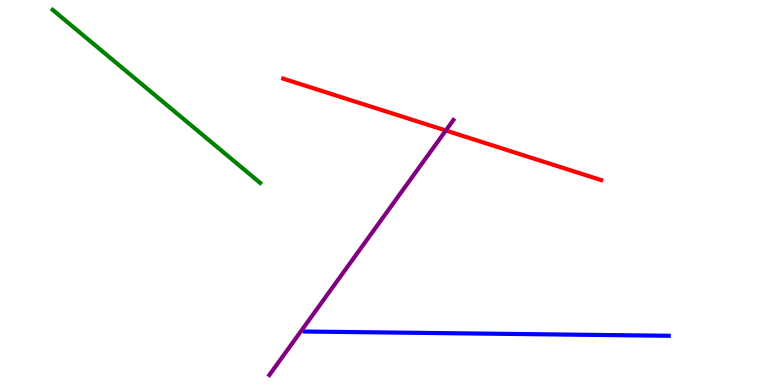[{'lines': ['blue', 'red'], 'intersections': []}, {'lines': ['green', 'red'], 'intersections': []}, {'lines': ['purple', 'red'], 'intersections': [{'x': 5.75, 'y': 6.61}]}, {'lines': ['blue', 'green'], 'intersections': []}, {'lines': ['blue', 'purple'], 'intersections': []}, {'lines': ['green', 'purple'], 'intersections': []}]